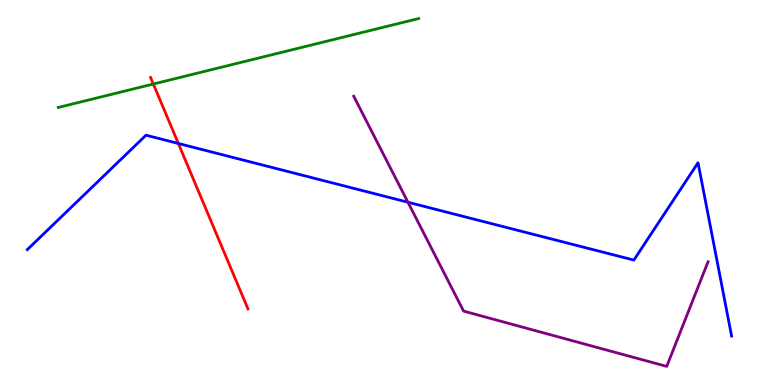[{'lines': ['blue', 'red'], 'intersections': [{'x': 2.3, 'y': 6.27}]}, {'lines': ['green', 'red'], 'intersections': [{'x': 1.98, 'y': 7.82}]}, {'lines': ['purple', 'red'], 'intersections': []}, {'lines': ['blue', 'green'], 'intersections': []}, {'lines': ['blue', 'purple'], 'intersections': [{'x': 5.26, 'y': 4.75}]}, {'lines': ['green', 'purple'], 'intersections': []}]